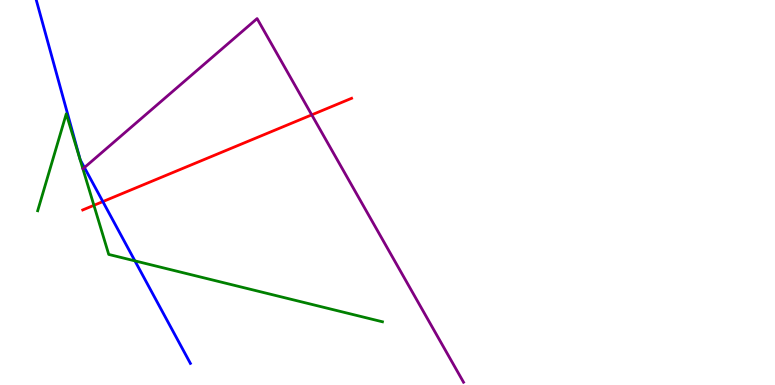[{'lines': ['blue', 'red'], 'intersections': [{'x': 1.33, 'y': 4.76}]}, {'lines': ['green', 'red'], 'intersections': [{'x': 1.21, 'y': 4.67}]}, {'lines': ['purple', 'red'], 'intersections': [{'x': 4.02, 'y': 7.02}]}, {'lines': ['blue', 'green'], 'intersections': [{'x': 1.74, 'y': 3.22}]}, {'lines': ['blue', 'purple'], 'intersections': [{'x': 1.09, 'y': 5.65}]}, {'lines': ['green', 'purple'], 'intersections': []}]